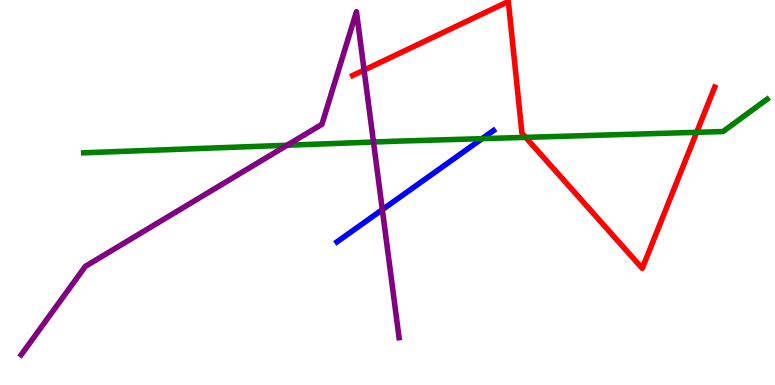[{'lines': ['blue', 'red'], 'intersections': []}, {'lines': ['green', 'red'], 'intersections': [{'x': 6.78, 'y': 6.43}, {'x': 8.99, 'y': 6.56}]}, {'lines': ['purple', 'red'], 'intersections': [{'x': 4.7, 'y': 8.18}]}, {'lines': ['blue', 'green'], 'intersections': [{'x': 6.22, 'y': 6.4}]}, {'lines': ['blue', 'purple'], 'intersections': [{'x': 4.93, 'y': 4.55}]}, {'lines': ['green', 'purple'], 'intersections': [{'x': 3.7, 'y': 6.23}, {'x': 4.82, 'y': 6.31}]}]